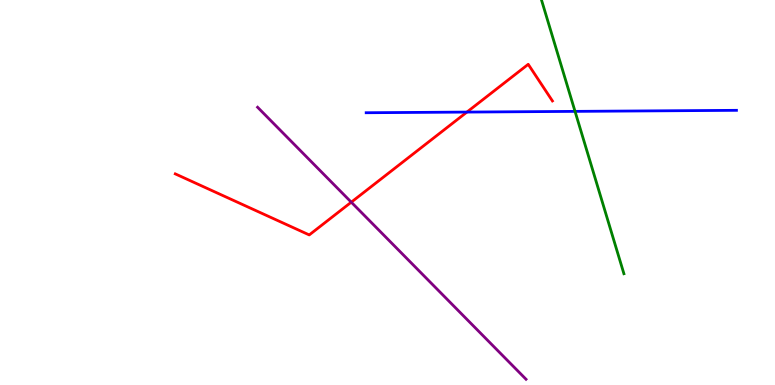[{'lines': ['blue', 'red'], 'intersections': [{'x': 6.02, 'y': 7.09}]}, {'lines': ['green', 'red'], 'intersections': []}, {'lines': ['purple', 'red'], 'intersections': [{'x': 4.53, 'y': 4.75}]}, {'lines': ['blue', 'green'], 'intersections': [{'x': 7.42, 'y': 7.11}]}, {'lines': ['blue', 'purple'], 'intersections': []}, {'lines': ['green', 'purple'], 'intersections': []}]